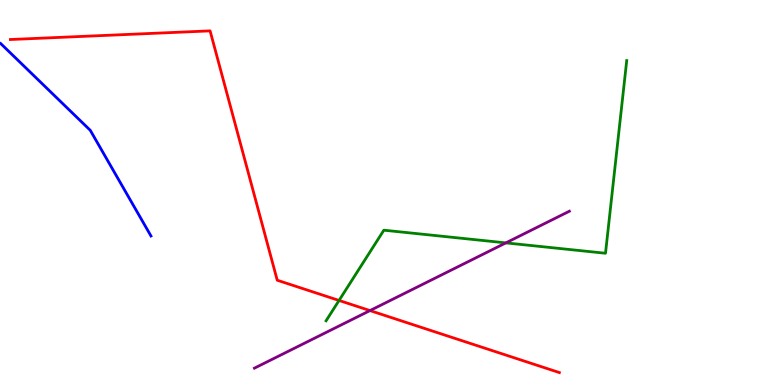[{'lines': ['blue', 'red'], 'intersections': []}, {'lines': ['green', 'red'], 'intersections': [{'x': 4.37, 'y': 2.2}]}, {'lines': ['purple', 'red'], 'intersections': [{'x': 4.77, 'y': 1.93}]}, {'lines': ['blue', 'green'], 'intersections': []}, {'lines': ['blue', 'purple'], 'intersections': []}, {'lines': ['green', 'purple'], 'intersections': [{'x': 6.53, 'y': 3.69}]}]